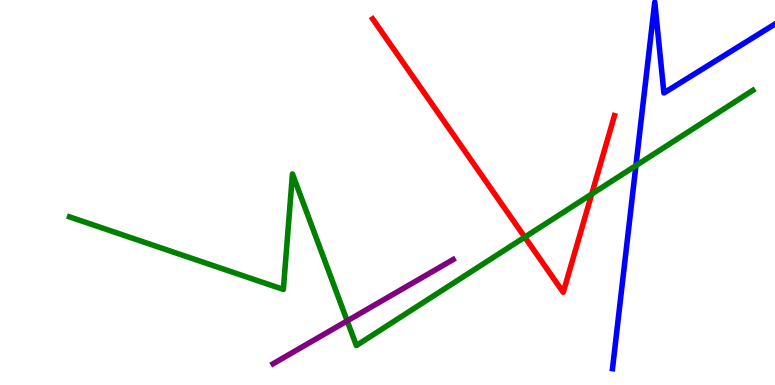[{'lines': ['blue', 'red'], 'intersections': []}, {'lines': ['green', 'red'], 'intersections': [{'x': 6.77, 'y': 3.84}, {'x': 7.64, 'y': 4.96}]}, {'lines': ['purple', 'red'], 'intersections': []}, {'lines': ['blue', 'green'], 'intersections': [{'x': 8.21, 'y': 5.7}]}, {'lines': ['blue', 'purple'], 'intersections': []}, {'lines': ['green', 'purple'], 'intersections': [{'x': 4.48, 'y': 1.67}]}]